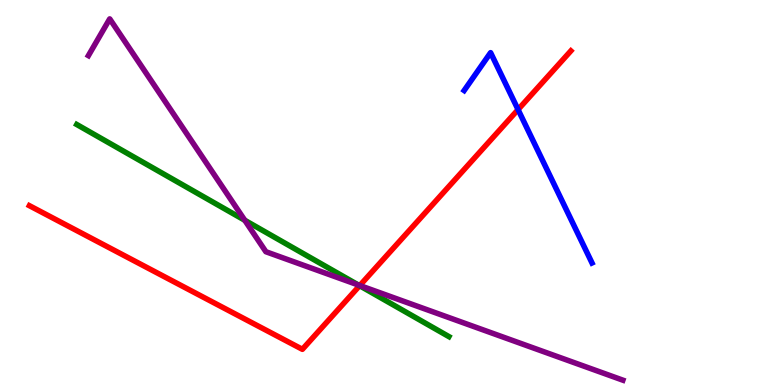[{'lines': ['blue', 'red'], 'intersections': [{'x': 6.68, 'y': 7.15}]}, {'lines': ['green', 'red'], 'intersections': [{'x': 4.64, 'y': 2.58}]}, {'lines': ['purple', 'red'], 'intersections': [{'x': 4.64, 'y': 2.58}]}, {'lines': ['blue', 'green'], 'intersections': []}, {'lines': ['blue', 'purple'], 'intersections': []}, {'lines': ['green', 'purple'], 'intersections': [{'x': 3.16, 'y': 4.28}, {'x': 4.62, 'y': 2.6}]}]